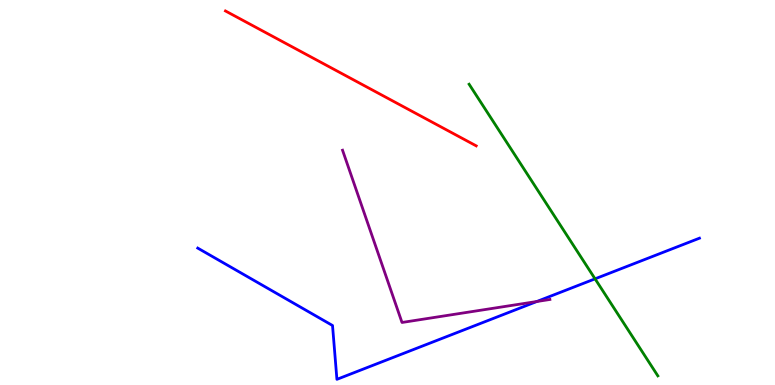[{'lines': ['blue', 'red'], 'intersections': []}, {'lines': ['green', 'red'], 'intersections': []}, {'lines': ['purple', 'red'], 'intersections': []}, {'lines': ['blue', 'green'], 'intersections': [{'x': 7.68, 'y': 2.76}]}, {'lines': ['blue', 'purple'], 'intersections': [{'x': 6.93, 'y': 2.17}]}, {'lines': ['green', 'purple'], 'intersections': []}]